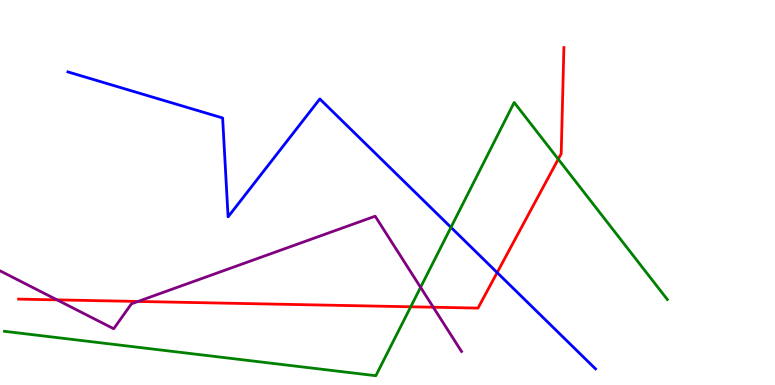[{'lines': ['blue', 'red'], 'intersections': [{'x': 6.41, 'y': 2.92}]}, {'lines': ['green', 'red'], 'intersections': [{'x': 5.3, 'y': 2.03}, {'x': 7.2, 'y': 5.87}]}, {'lines': ['purple', 'red'], 'intersections': [{'x': 0.736, 'y': 2.21}, {'x': 1.78, 'y': 2.17}, {'x': 5.59, 'y': 2.02}]}, {'lines': ['blue', 'green'], 'intersections': [{'x': 5.82, 'y': 4.1}]}, {'lines': ['blue', 'purple'], 'intersections': []}, {'lines': ['green', 'purple'], 'intersections': [{'x': 5.43, 'y': 2.54}]}]